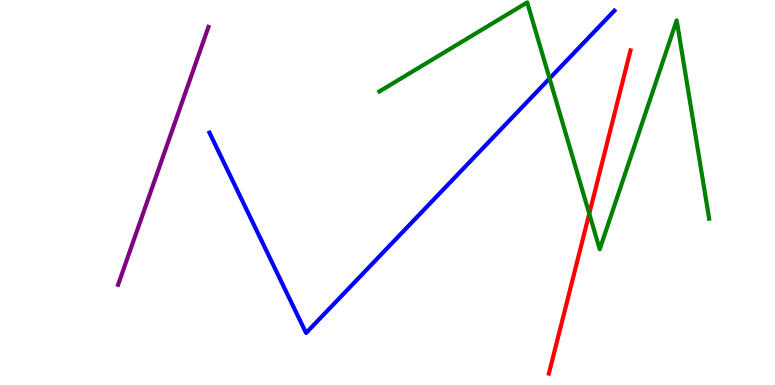[{'lines': ['blue', 'red'], 'intersections': []}, {'lines': ['green', 'red'], 'intersections': [{'x': 7.6, 'y': 4.45}]}, {'lines': ['purple', 'red'], 'intersections': []}, {'lines': ['blue', 'green'], 'intersections': [{'x': 7.09, 'y': 7.96}]}, {'lines': ['blue', 'purple'], 'intersections': []}, {'lines': ['green', 'purple'], 'intersections': []}]